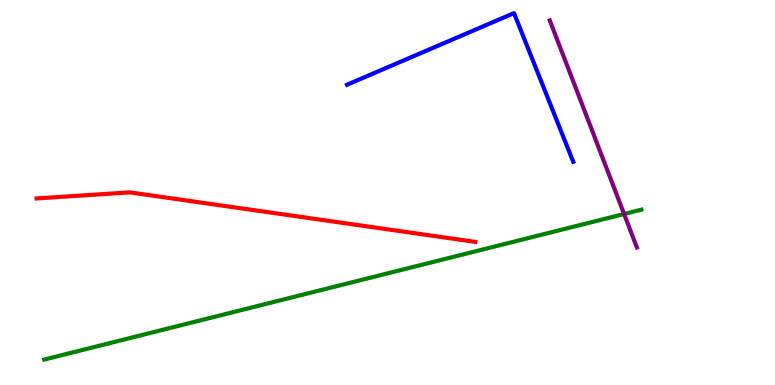[{'lines': ['blue', 'red'], 'intersections': []}, {'lines': ['green', 'red'], 'intersections': []}, {'lines': ['purple', 'red'], 'intersections': []}, {'lines': ['blue', 'green'], 'intersections': []}, {'lines': ['blue', 'purple'], 'intersections': []}, {'lines': ['green', 'purple'], 'intersections': [{'x': 8.05, 'y': 4.44}]}]